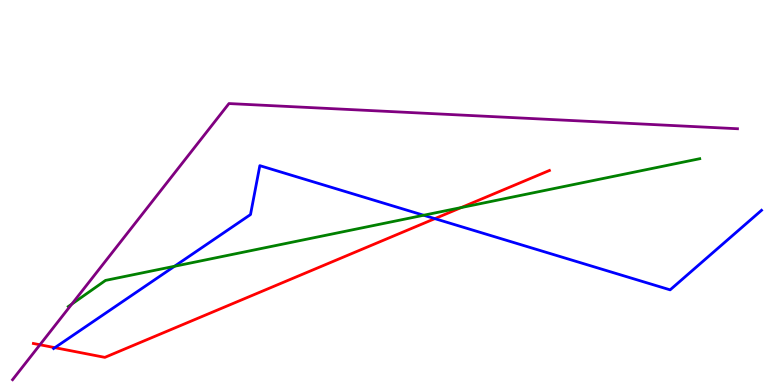[{'lines': ['blue', 'red'], 'intersections': [{'x': 0.708, 'y': 0.97}, {'x': 5.61, 'y': 4.32}]}, {'lines': ['green', 'red'], 'intersections': [{'x': 5.95, 'y': 4.61}]}, {'lines': ['purple', 'red'], 'intersections': [{'x': 0.515, 'y': 1.05}]}, {'lines': ['blue', 'green'], 'intersections': [{'x': 2.25, 'y': 3.08}, {'x': 5.47, 'y': 4.41}]}, {'lines': ['blue', 'purple'], 'intersections': []}, {'lines': ['green', 'purple'], 'intersections': [{'x': 0.927, 'y': 2.1}]}]